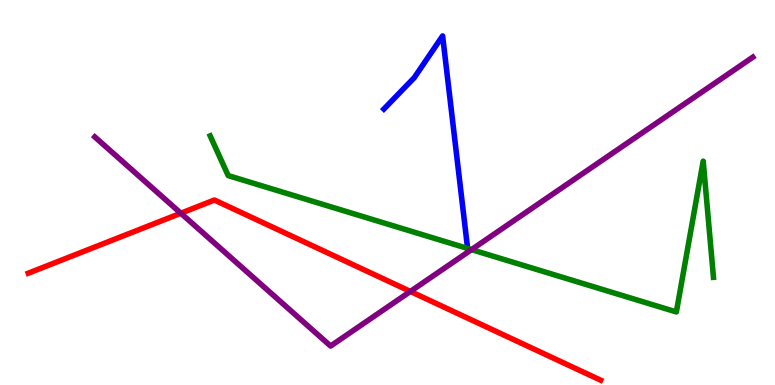[{'lines': ['blue', 'red'], 'intersections': []}, {'lines': ['green', 'red'], 'intersections': []}, {'lines': ['purple', 'red'], 'intersections': [{'x': 2.33, 'y': 4.46}, {'x': 5.3, 'y': 2.43}]}, {'lines': ['blue', 'green'], 'intersections': [{'x': 6.03, 'y': 3.55}]}, {'lines': ['blue', 'purple'], 'intersections': []}, {'lines': ['green', 'purple'], 'intersections': [{'x': 6.08, 'y': 3.52}]}]